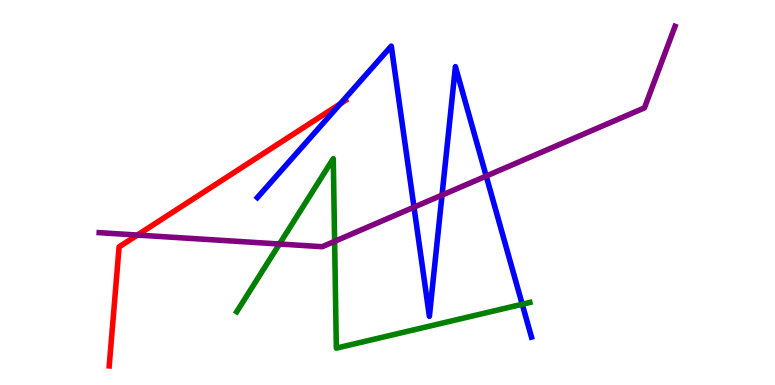[{'lines': ['blue', 'red'], 'intersections': [{'x': 4.39, 'y': 7.3}]}, {'lines': ['green', 'red'], 'intersections': []}, {'lines': ['purple', 'red'], 'intersections': [{'x': 1.77, 'y': 3.89}]}, {'lines': ['blue', 'green'], 'intersections': [{'x': 6.74, 'y': 2.1}]}, {'lines': ['blue', 'purple'], 'intersections': [{'x': 5.34, 'y': 4.62}, {'x': 5.7, 'y': 4.93}, {'x': 6.27, 'y': 5.43}]}, {'lines': ['green', 'purple'], 'intersections': [{'x': 3.61, 'y': 3.66}, {'x': 4.32, 'y': 3.73}]}]